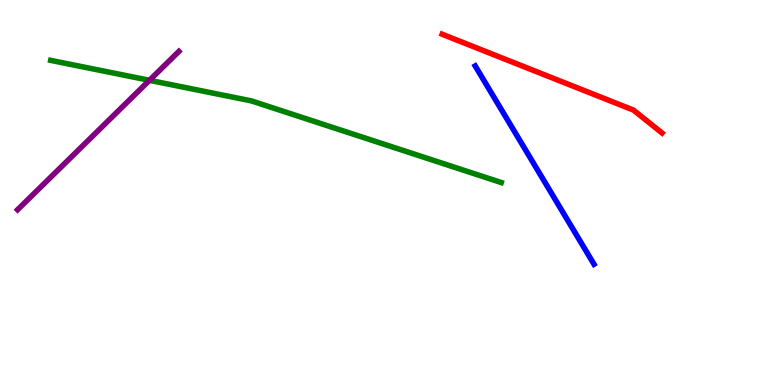[{'lines': ['blue', 'red'], 'intersections': []}, {'lines': ['green', 'red'], 'intersections': []}, {'lines': ['purple', 'red'], 'intersections': []}, {'lines': ['blue', 'green'], 'intersections': []}, {'lines': ['blue', 'purple'], 'intersections': []}, {'lines': ['green', 'purple'], 'intersections': [{'x': 1.93, 'y': 7.91}]}]